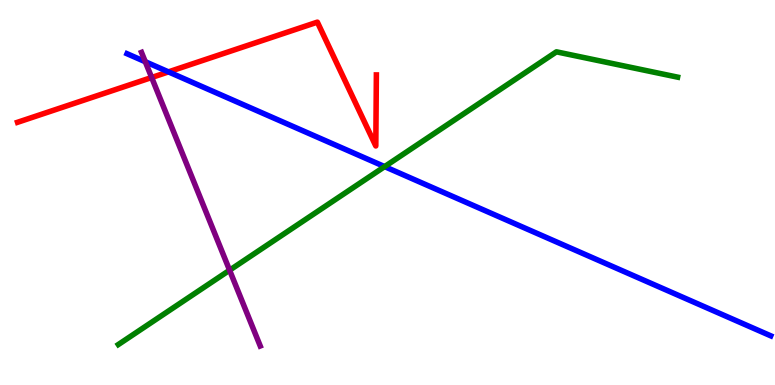[{'lines': ['blue', 'red'], 'intersections': [{'x': 2.17, 'y': 8.13}]}, {'lines': ['green', 'red'], 'intersections': []}, {'lines': ['purple', 'red'], 'intersections': [{'x': 1.96, 'y': 7.99}]}, {'lines': ['blue', 'green'], 'intersections': [{'x': 4.96, 'y': 5.67}]}, {'lines': ['blue', 'purple'], 'intersections': [{'x': 1.87, 'y': 8.4}]}, {'lines': ['green', 'purple'], 'intersections': [{'x': 2.96, 'y': 2.98}]}]